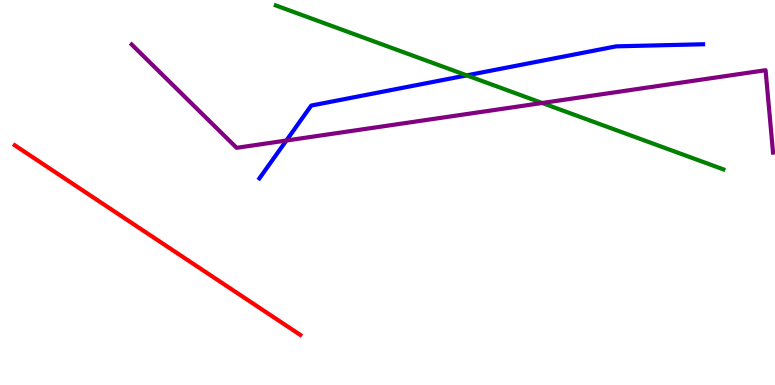[{'lines': ['blue', 'red'], 'intersections': []}, {'lines': ['green', 'red'], 'intersections': []}, {'lines': ['purple', 'red'], 'intersections': []}, {'lines': ['blue', 'green'], 'intersections': [{'x': 6.02, 'y': 8.04}]}, {'lines': ['blue', 'purple'], 'intersections': [{'x': 3.69, 'y': 6.35}]}, {'lines': ['green', 'purple'], 'intersections': [{'x': 7.0, 'y': 7.32}]}]